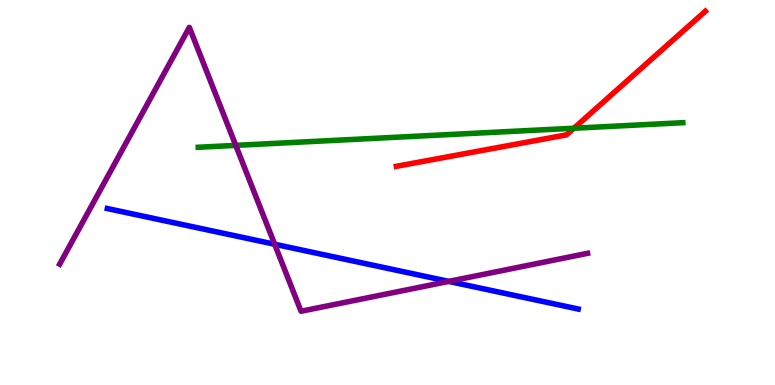[{'lines': ['blue', 'red'], 'intersections': []}, {'lines': ['green', 'red'], 'intersections': [{'x': 7.41, 'y': 6.67}]}, {'lines': ['purple', 'red'], 'intersections': []}, {'lines': ['blue', 'green'], 'intersections': []}, {'lines': ['blue', 'purple'], 'intersections': [{'x': 3.54, 'y': 3.66}, {'x': 5.79, 'y': 2.69}]}, {'lines': ['green', 'purple'], 'intersections': [{'x': 3.04, 'y': 6.22}]}]